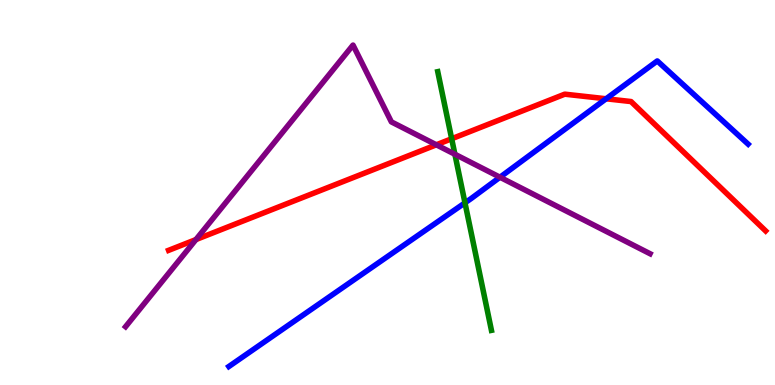[{'lines': ['blue', 'red'], 'intersections': [{'x': 7.82, 'y': 7.43}]}, {'lines': ['green', 'red'], 'intersections': [{'x': 5.83, 'y': 6.4}]}, {'lines': ['purple', 'red'], 'intersections': [{'x': 2.53, 'y': 3.78}, {'x': 5.63, 'y': 6.24}]}, {'lines': ['blue', 'green'], 'intersections': [{'x': 6.0, 'y': 4.73}]}, {'lines': ['blue', 'purple'], 'intersections': [{'x': 6.45, 'y': 5.4}]}, {'lines': ['green', 'purple'], 'intersections': [{'x': 5.87, 'y': 5.99}]}]